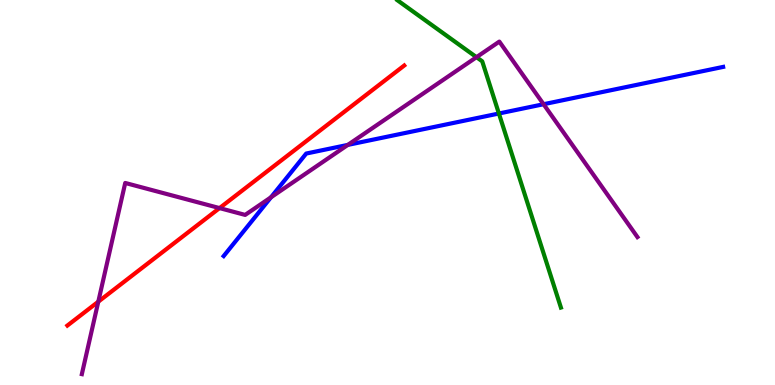[{'lines': ['blue', 'red'], 'intersections': []}, {'lines': ['green', 'red'], 'intersections': []}, {'lines': ['purple', 'red'], 'intersections': [{'x': 1.27, 'y': 2.16}, {'x': 2.83, 'y': 4.6}]}, {'lines': ['blue', 'green'], 'intersections': [{'x': 6.44, 'y': 7.05}]}, {'lines': ['blue', 'purple'], 'intersections': [{'x': 3.5, 'y': 4.88}, {'x': 4.49, 'y': 6.24}, {'x': 7.01, 'y': 7.29}]}, {'lines': ['green', 'purple'], 'intersections': [{'x': 6.15, 'y': 8.51}]}]